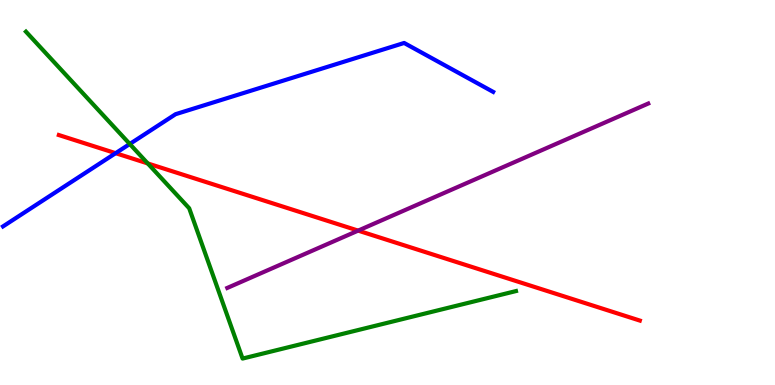[{'lines': ['blue', 'red'], 'intersections': [{'x': 1.49, 'y': 6.02}]}, {'lines': ['green', 'red'], 'intersections': [{'x': 1.91, 'y': 5.75}]}, {'lines': ['purple', 'red'], 'intersections': [{'x': 4.62, 'y': 4.01}]}, {'lines': ['blue', 'green'], 'intersections': [{'x': 1.67, 'y': 6.26}]}, {'lines': ['blue', 'purple'], 'intersections': []}, {'lines': ['green', 'purple'], 'intersections': []}]